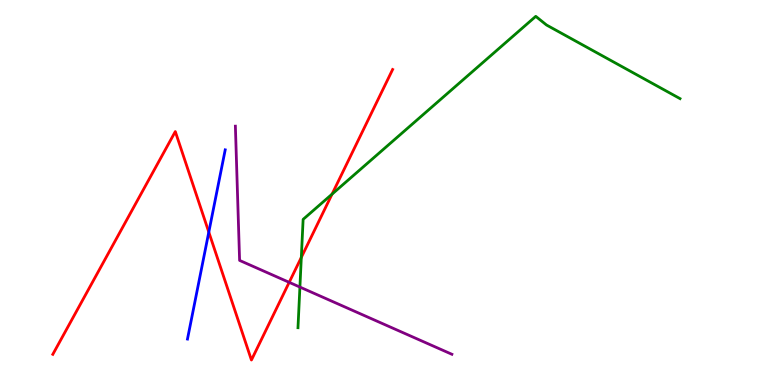[{'lines': ['blue', 'red'], 'intersections': [{'x': 2.69, 'y': 3.97}]}, {'lines': ['green', 'red'], 'intersections': [{'x': 3.89, 'y': 3.31}, {'x': 4.28, 'y': 4.96}]}, {'lines': ['purple', 'red'], 'intersections': [{'x': 3.73, 'y': 2.67}]}, {'lines': ['blue', 'green'], 'intersections': []}, {'lines': ['blue', 'purple'], 'intersections': []}, {'lines': ['green', 'purple'], 'intersections': [{'x': 3.87, 'y': 2.54}]}]